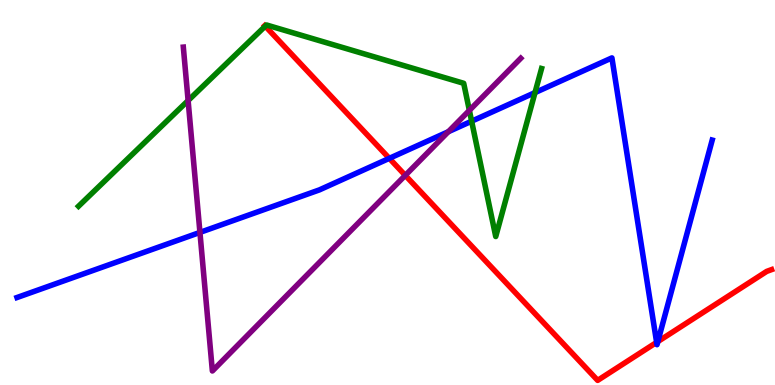[{'lines': ['blue', 'red'], 'intersections': [{'x': 5.02, 'y': 5.89}, {'x': 8.47, 'y': 1.11}, {'x': 8.49, 'y': 1.13}]}, {'lines': ['green', 'red'], 'intersections': [{'x': 3.42, 'y': 9.32}]}, {'lines': ['purple', 'red'], 'intersections': [{'x': 5.23, 'y': 5.44}]}, {'lines': ['blue', 'green'], 'intersections': [{'x': 6.09, 'y': 6.85}, {'x': 6.9, 'y': 7.59}]}, {'lines': ['blue', 'purple'], 'intersections': [{'x': 2.58, 'y': 3.96}, {'x': 5.79, 'y': 6.58}]}, {'lines': ['green', 'purple'], 'intersections': [{'x': 2.43, 'y': 7.39}, {'x': 6.06, 'y': 7.13}]}]